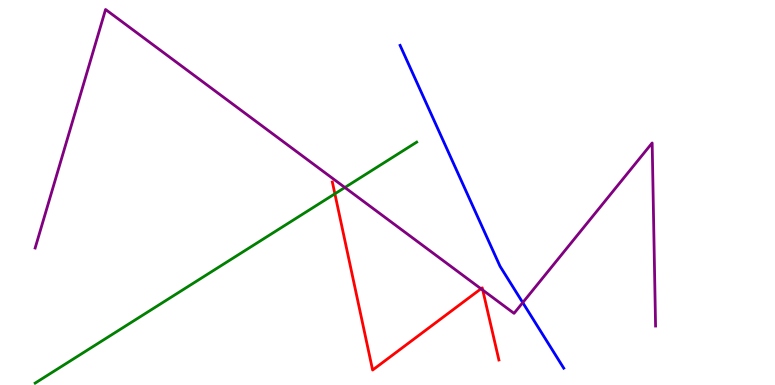[{'lines': ['blue', 'red'], 'intersections': []}, {'lines': ['green', 'red'], 'intersections': [{'x': 4.32, 'y': 4.97}]}, {'lines': ['purple', 'red'], 'intersections': [{'x': 6.21, 'y': 2.5}, {'x': 6.23, 'y': 2.47}]}, {'lines': ['blue', 'green'], 'intersections': []}, {'lines': ['blue', 'purple'], 'intersections': [{'x': 6.75, 'y': 2.14}]}, {'lines': ['green', 'purple'], 'intersections': [{'x': 4.45, 'y': 5.13}]}]